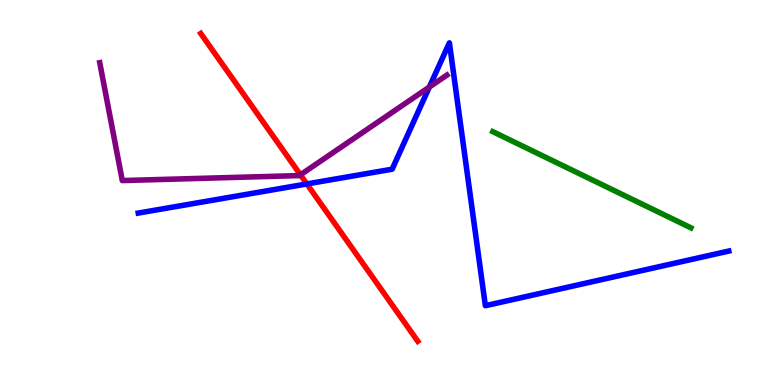[{'lines': ['blue', 'red'], 'intersections': [{'x': 3.96, 'y': 5.22}]}, {'lines': ['green', 'red'], 'intersections': []}, {'lines': ['purple', 'red'], 'intersections': [{'x': 3.88, 'y': 5.46}]}, {'lines': ['blue', 'green'], 'intersections': []}, {'lines': ['blue', 'purple'], 'intersections': [{'x': 5.54, 'y': 7.74}]}, {'lines': ['green', 'purple'], 'intersections': []}]